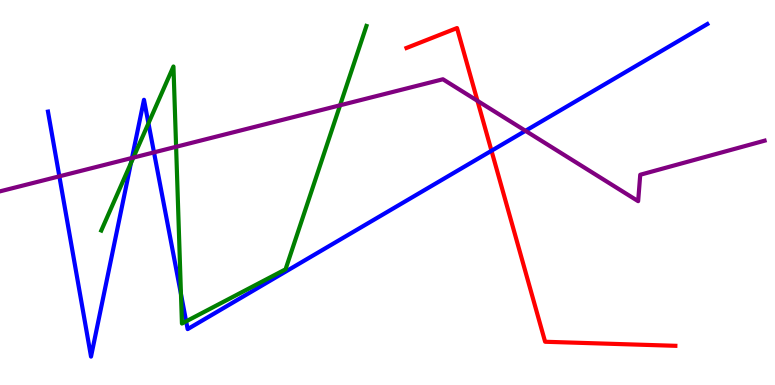[{'lines': ['blue', 'red'], 'intersections': [{'x': 6.34, 'y': 6.08}]}, {'lines': ['green', 'red'], 'intersections': []}, {'lines': ['purple', 'red'], 'intersections': [{'x': 6.16, 'y': 7.38}]}, {'lines': ['blue', 'green'], 'intersections': [{'x': 1.69, 'y': 5.76}, {'x': 1.92, 'y': 6.8}, {'x': 2.33, 'y': 2.36}, {'x': 2.4, 'y': 1.65}]}, {'lines': ['blue', 'purple'], 'intersections': [{'x': 0.766, 'y': 5.42}, {'x': 1.7, 'y': 5.9}, {'x': 1.99, 'y': 6.04}, {'x': 6.78, 'y': 6.6}]}, {'lines': ['green', 'purple'], 'intersections': [{'x': 1.72, 'y': 5.91}, {'x': 2.27, 'y': 6.19}, {'x': 4.39, 'y': 7.27}]}]